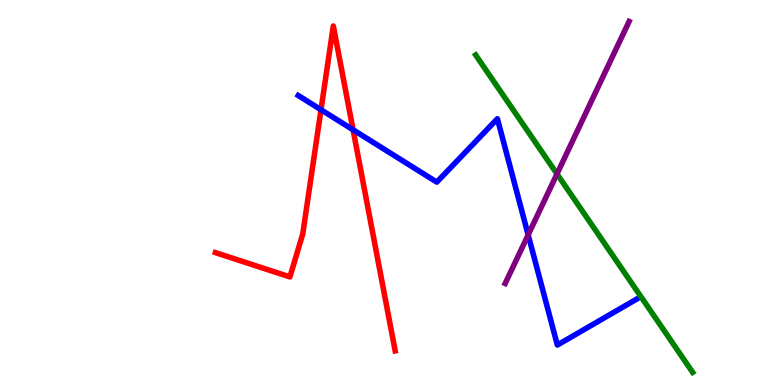[{'lines': ['blue', 'red'], 'intersections': [{'x': 4.14, 'y': 7.15}, {'x': 4.56, 'y': 6.63}]}, {'lines': ['green', 'red'], 'intersections': []}, {'lines': ['purple', 'red'], 'intersections': []}, {'lines': ['blue', 'green'], 'intersections': []}, {'lines': ['blue', 'purple'], 'intersections': [{'x': 6.82, 'y': 3.9}]}, {'lines': ['green', 'purple'], 'intersections': [{'x': 7.19, 'y': 5.48}]}]